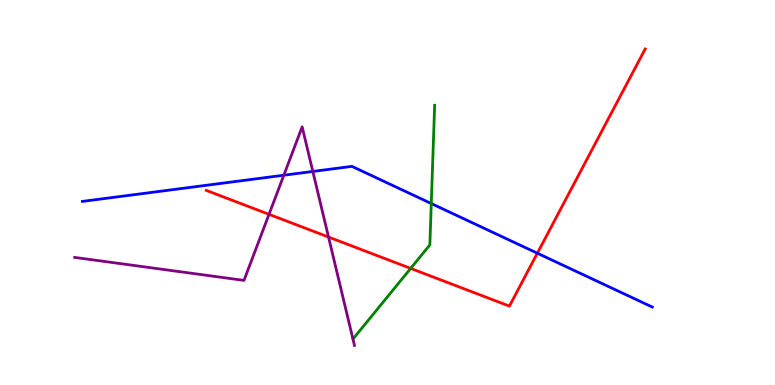[{'lines': ['blue', 'red'], 'intersections': [{'x': 6.93, 'y': 3.42}]}, {'lines': ['green', 'red'], 'intersections': [{'x': 5.3, 'y': 3.03}]}, {'lines': ['purple', 'red'], 'intersections': [{'x': 3.47, 'y': 4.43}, {'x': 4.24, 'y': 3.84}]}, {'lines': ['blue', 'green'], 'intersections': [{'x': 5.56, 'y': 4.71}]}, {'lines': ['blue', 'purple'], 'intersections': [{'x': 3.66, 'y': 5.45}, {'x': 4.04, 'y': 5.55}]}, {'lines': ['green', 'purple'], 'intersections': []}]